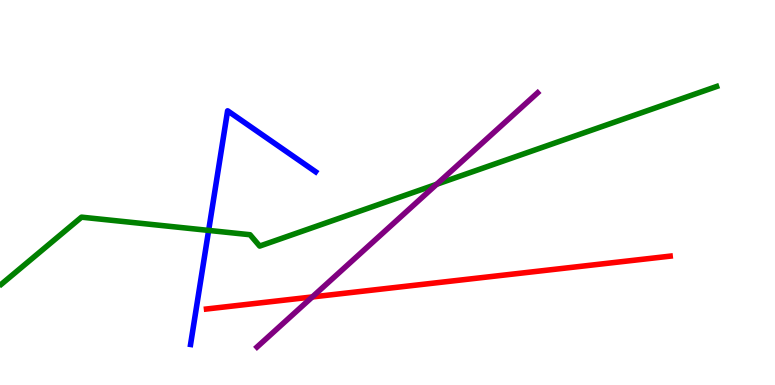[{'lines': ['blue', 'red'], 'intersections': []}, {'lines': ['green', 'red'], 'intersections': []}, {'lines': ['purple', 'red'], 'intersections': [{'x': 4.03, 'y': 2.29}]}, {'lines': ['blue', 'green'], 'intersections': [{'x': 2.69, 'y': 4.02}]}, {'lines': ['blue', 'purple'], 'intersections': []}, {'lines': ['green', 'purple'], 'intersections': [{'x': 5.63, 'y': 5.21}]}]